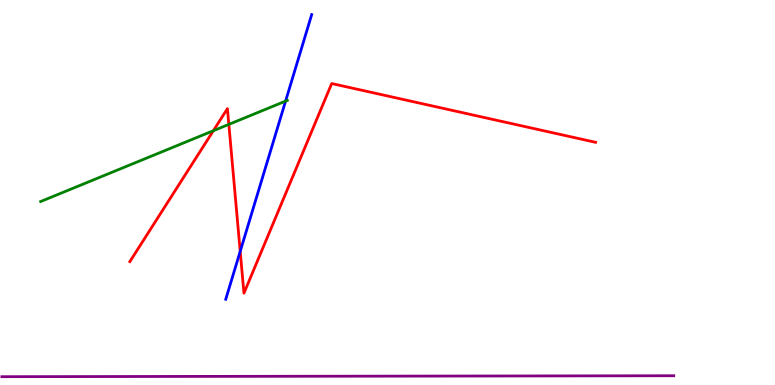[{'lines': ['blue', 'red'], 'intersections': [{'x': 3.1, 'y': 3.47}]}, {'lines': ['green', 'red'], 'intersections': [{'x': 2.75, 'y': 6.6}, {'x': 2.95, 'y': 6.77}]}, {'lines': ['purple', 'red'], 'intersections': []}, {'lines': ['blue', 'green'], 'intersections': [{'x': 3.68, 'y': 7.37}]}, {'lines': ['blue', 'purple'], 'intersections': []}, {'lines': ['green', 'purple'], 'intersections': []}]